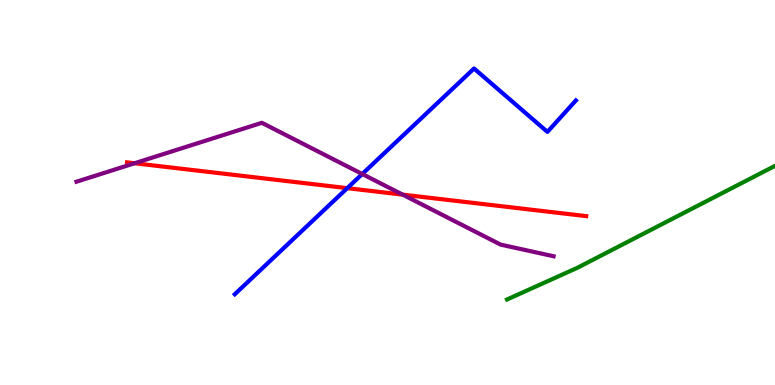[{'lines': ['blue', 'red'], 'intersections': [{'x': 4.48, 'y': 5.11}]}, {'lines': ['green', 'red'], 'intersections': []}, {'lines': ['purple', 'red'], 'intersections': [{'x': 1.74, 'y': 5.76}, {'x': 5.2, 'y': 4.94}]}, {'lines': ['blue', 'green'], 'intersections': []}, {'lines': ['blue', 'purple'], 'intersections': [{'x': 4.67, 'y': 5.48}]}, {'lines': ['green', 'purple'], 'intersections': []}]